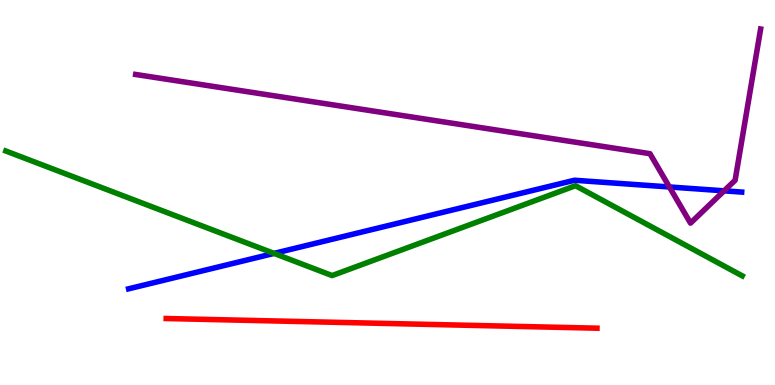[{'lines': ['blue', 'red'], 'intersections': []}, {'lines': ['green', 'red'], 'intersections': []}, {'lines': ['purple', 'red'], 'intersections': []}, {'lines': ['blue', 'green'], 'intersections': [{'x': 3.54, 'y': 3.42}]}, {'lines': ['blue', 'purple'], 'intersections': [{'x': 8.64, 'y': 5.14}, {'x': 9.34, 'y': 5.04}]}, {'lines': ['green', 'purple'], 'intersections': []}]